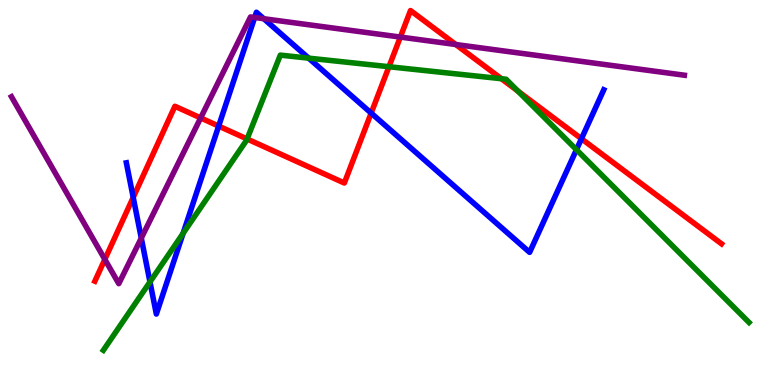[{'lines': ['blue', 'red'], 'intersections': [{'x': 1.72, 'y': 4.87}, {'x': 2.82, 'y': 6.73}, {'x': 4.79, 'y': 7.06}, {'x': 7.5, 'y': 6.4}]}, {'lines': ['green', 'red'], 'intersections': [{'x': 3.19, 'y': 6.39}, {'x': 5.02, 'y': 8.27}, {'x': 6.47, 'y': 7.96}, {'x': 6.68, 'y': 7.63}]}, {'lines': ['purple', 'red'], 'intersections': [{'x': 1.35, 'y': 3.26}, {'x': 2.59, 'y': 6.94}, {'x': 5.17, 'y': 9.04}, {'x': 5.88, 'y': 8.84}]}, {'lines': ['blue', 'green'], 'intersections': [{'x': 1.94, 'y': 2.68}, {'x': 2.36, 'y': 3.94}, {'x': 3.98, 'y': 8.49}, {'x': 7.44, 'y': 6.11}]}, {'lines': ['blue', 'purple'], 'intersections': [{'x': 1.82, 'y': 3.82}, {'x': 3.29, 'y': 9.55}, {'x': 3.4, 'y': 9.51}]}, {'lines': ['green', 'purple'], 'intersections': []}]